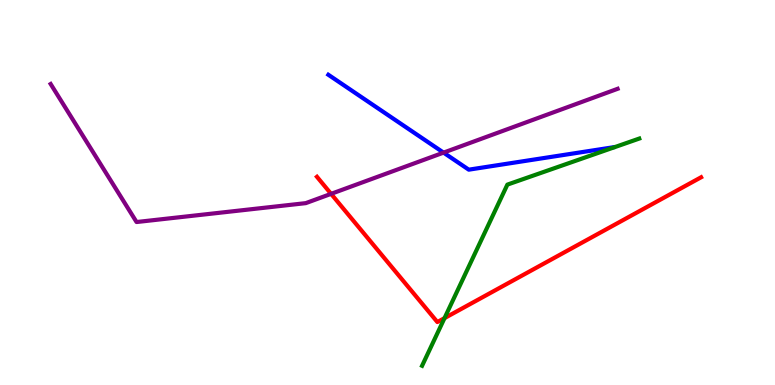[{'lines': ['blue', 'red'], 'intersections': []}, {'lines': ['green', 'red'], 'intersections': [{'x': 5.74, 'y': 1.74}]}, {'lines': ['purple', 'red'], 'intersections': [{'x': 4.27, 'y': 4.96}]}, {'lines': ['blue', 'green'], 'intersections': []}, {'lines': ['blue', 'purple'], 'intersections': [{'x': 5.72, 'y': 6.04}]}, {'lines': ['green', 'purple'], 'intersections': []}]